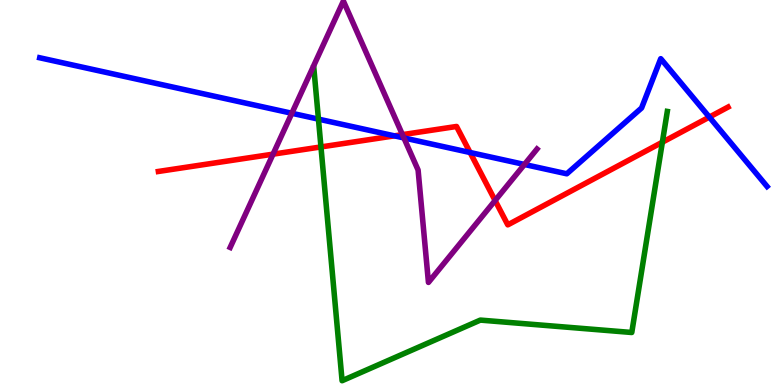[{'lines': ['blue', 'red'], 'intersections': [{'x': 5.09, 'y': 6.47}, {'x': 6.07, 'y': 6.04}, {'x': 9.15, 'y': 6.96}]}, {'lines': ['green', 'red'], 'intersections': [{'x': 4.14, 'y': 6.18}, {'x': 8.55, 'y': 6.31}]}, {'lines': ['purple', 'red'], 'intersections': [{'x': 3.52, 'y': 6.0}, {'x': 5.19, 'y': 6.5}, {'x': 6.39, 'y': 4.79}]}, {'lines': ['blue', 'green'], 'intersections': [{'x': 4.11, 'y': 6.91}]}, {'lines': ['blue', 'purple'], 'intersections': [{'x': 3.77, 'y': 7.06}, {'x': 5.21, 'y': 6.42}, {'x': 6.77, 'y': 5.73}]}, {'lines': ['green', 'purple'], 'intersections': []}]